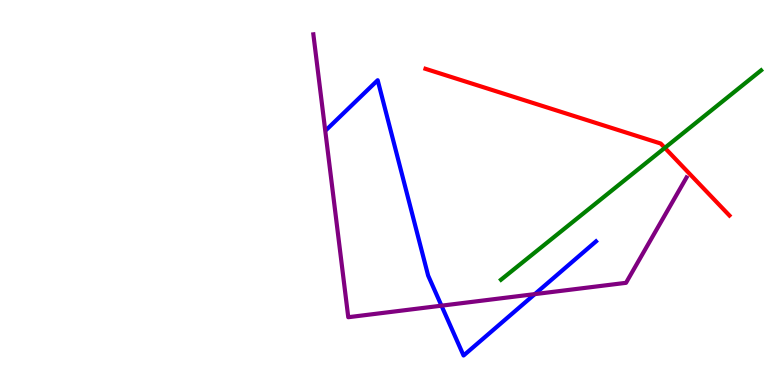[{'lines': ['blue', 'red'], 'intersections': []}, {'lines': ['green', 'red'], 'intersections': [{'x': 8.58, 'y': 6.16}]}, {'lines': ['purple', 'red'], 'intersections': []}, {'lines': ['blue', 'green'], 'intersections': []}, {'lines': ['blue', 'purple'], 'intersections': [{'x': 5.7, 'y': 2.06}, {'x': 6.9, 'y': 2.36}]}, {'lines': ['green', 'purple'], 'intersections': []}]